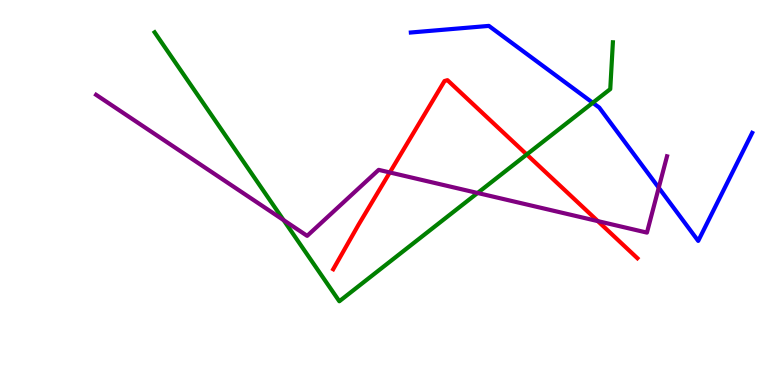[{'lines': ['blue', 'red'], 'intersections': []}, {'lines': ['green', 'red'], 'intersections': [{'x': 6.8, 'y': 5.99}]}, {'lines': ['purple', 'red'], 'intersections': [{'x': 5.03, 'y': 5.52}, {'x': 7.71, 'y': 4.26}]}, {'lines': ['blue', 'green'], 'intersections': [{'x': 7.65, 'y': 7.33}]}, {'lines': ['blue', 'purple'], 'intersections': [{'x': 8.5, 'y': 5.12}]}, {'lines': ['green', 'purple'], 'intersections': [{'x': 3.66, 'y': 4.28}, {'x': 6.16, 'y': 4.99}]}]